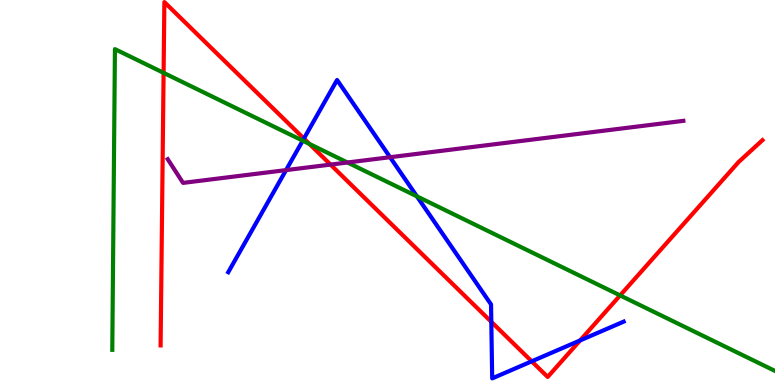[{'lines': ['blue', 'red'], 'intersections': [{'x': 3.92, 'y': 6.4}, {'x': 6.34, 'y': 1.64}, {'x': 6.86, 'y': 0.615}, {'x': 7.49, 'y': 1.16}]}, {'lines': ['green', 'red'], 'intersections': [{'x': 2.11, 'y': 8.11}, {'x': 3.99, 'y': 6.26}, {'x': 8.0, 'y': 2.33}]}, {'lines': ['purple', 'red'], 'intersections': [{'x': 4.27, 'y': 5.72}]}, {'lines': ['blue', 'green'], 'intersections': [{'x': 3.91, 'y': 6.35}, {'x': 5.38, 'y': 4.9}]}, {'lines': ['blue', 'purple'], 'intersections': [{'x': 3.69, 'y': 5.58}, {'x': 5.03, 'y': 5.92}]}, {'lines': ['green', 'purple'], 'intersections': [{'x': 4.48, 'y': 5.78}]}]